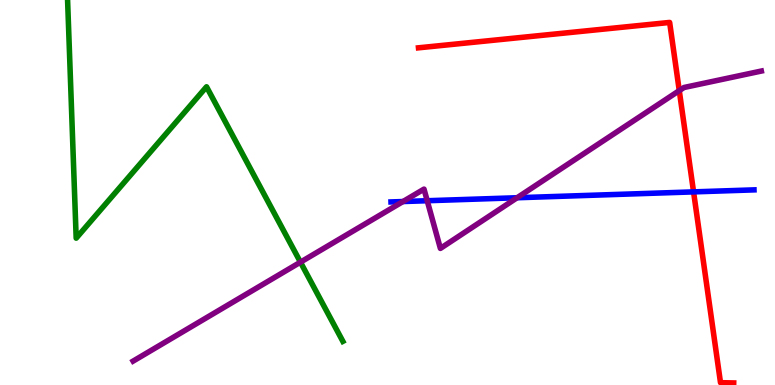[{'lines': ['blue', 'red'], 'intersections': [{'x': 8.95, 'y': 5.02}]}, {'lines': ['green', 'red'], 'intersections': []}, {'lines': ['purple', 'red'], 'intersections': [{'x': 8.76, 'y': 7.65}]}, {'lines': ['blue', 'green'], 'intersections': []}, {'lines': ['blue', 'purple'], 'intersections': [{'x': 5.2, 'y': 4.77}, {'x': 5.51, 'y': 4.79}, {'x': 6.67, 'y': 4.86}]}, {'lines': ['green', 'purple'], 'intersections': [{'x': 3.88, 'y': 3.19}]}]